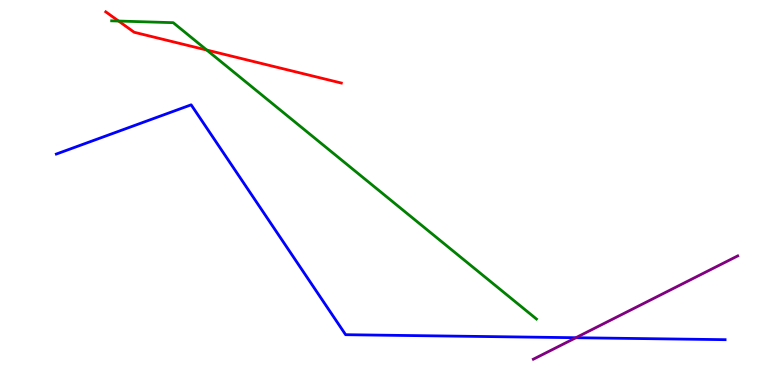[{'lines': ['blue', 'red'], 'intersections': []}, {'lines': ['green', 'red'], 'intersections': [{'x': 1.53, 'y': 9.45}, {'x': 2.67, 'y': 8.7}]}, {'lines': ['purple', 'red'], 'intersections': []}, {'lines': ['blue', 'green'], 'intersections': []}, {'lines': ['blue', 'purple'], 'intersections': [{'x': 7.43, 'y': 1.23}]}, {'lines': ['green', 'purple'], 'intersections': []}]